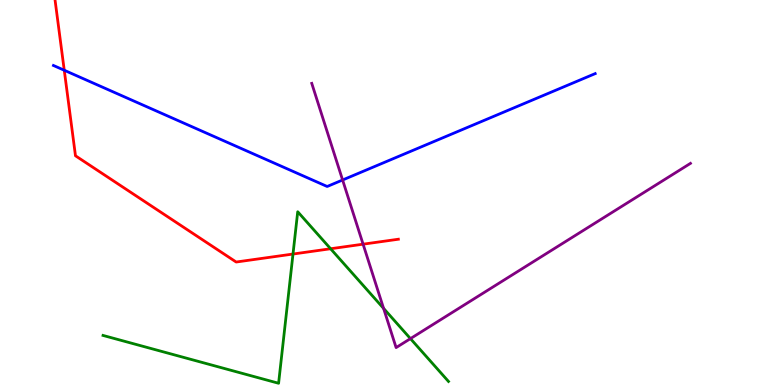[{'lines': ['blue', 'red'], 'intersections': [{'x': 0.829, 'y': 8.18}]}, {'lines': ['green', 'red'], 'intersections': [{'x': 3.78, 'y': 3.4}, {'x': 4.27, 'y': 3.54}]}, {'lines': ['purple', 'red'], 'intersections': [{'x': 4.69, 'y': 3.66}]}, {'lines': ['blue', 'green'], 'intersections': []}, {'lines': ['blue', 'purple'], 'intersections': [{'x': 4.42, 'y': 5.32}]}, {'lines': ['green', 'purple'], 'intersections': [{'x': 4.95, 'y': 1.99}, {'x': 5.3, 'y': 1.2}]}]